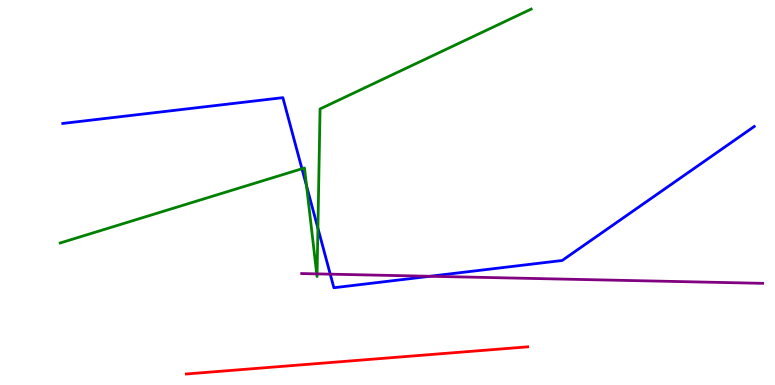[{'lines': ['blue', 'red'], 'intersections': []}, {'lines': ['green', 'red'], 'intersections': []}, {'lines': ['purple', 'red'], 'intersections': []}, {'lines': ['blue', 'green'], 'intersections': [{'x': 3.9, 'y': 5.62}, {'x': 3.96, 'y': 5.17}, {'x': 4.1, 'y': 4.07}]}, {'lines': ['blue', 'purple'], 'intersections': [{'x': 4.26, 'y': 2.88}, {'x': 5.55, 'y': 2.82}]}, {'lines': ['green', 'purple'], 'intersections': [{'x': 4.09, 'y': 2.89}, {'x': 4.09, 'y': 2.89}]}]